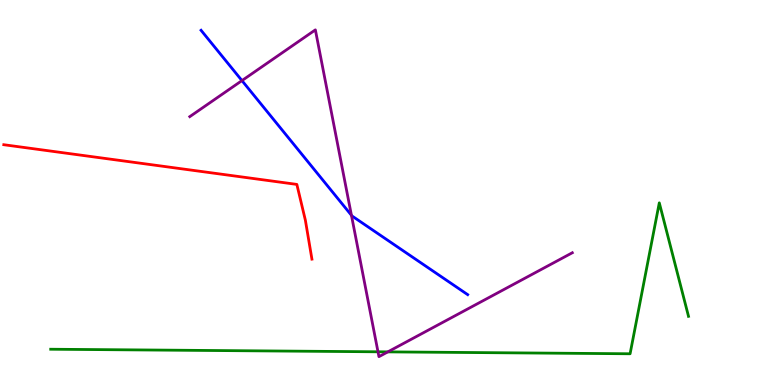[{'lines': ['blue', 'red'], 'intersections': []}, {'lines': ['green', 'red'], 'intersections': []}, {'lines': ['purple', 'red'], 'intersections': []}, {'lines': ['blue', 'green'], 'intersections': []}, {'lines': ['blue', 'purple'], 'intersections': [{'x': 3.12, 'y': 7.91}, {'x': 4.53, 'y': 4.41}]}, {'lines': ['green', 'purple'], 'intersections': [{'x': 4.88, 'y': 0.862}, {'x': 5.0, 'y': 0.86}]}]